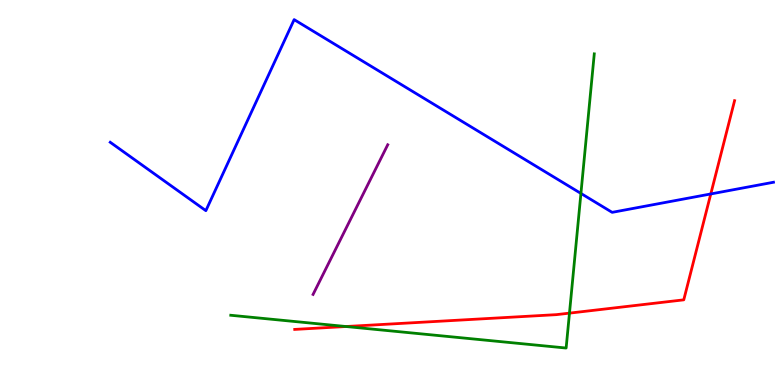[{'lines': ['blue', 'red'], 'intersections': [{'x': 9.17, 'y': 4.96}]}, {'lines': ['green', 'red'], 'intersections': [{'x': 4.46, 'y': 1.52}, {'x': 7.35, 'y': 1.87}]}, {'lines': ['purple', 'red'], 'intersections': []}, {'lines': ['blue', 'green'], 'intersections': [{'x': 7.5, 'y': 4.98}]}, {'lines': ['blue', 'purple'], 'intersections': []}, {'lines': ['green', 'purple'], 'intersections': []}]